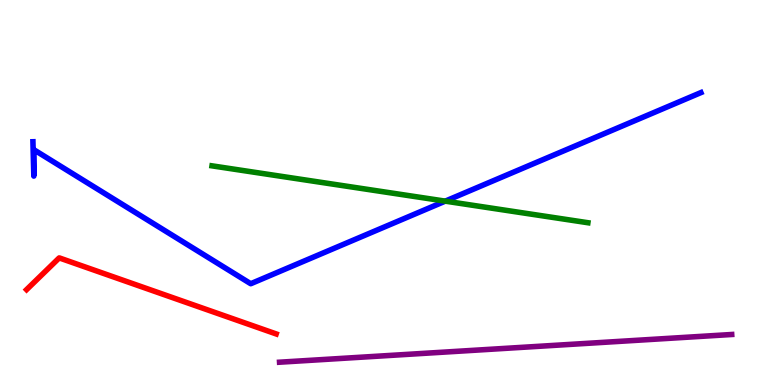[{'lines': ['blue', 'red'], 'intersections': []}, {'lines': ['green', 'red'], 'intersections': []}, {'lines': ['purple', 'red'], 'intersections': []}, {'lines': ['blue', 'green'], 'intersections': [{'x': 5.75, 'y': 4.78}]}, {'lines': ['blue', 'purple'], 'intersections': []}, {'lines': ['green', 'purple'], 'intersections': []}]